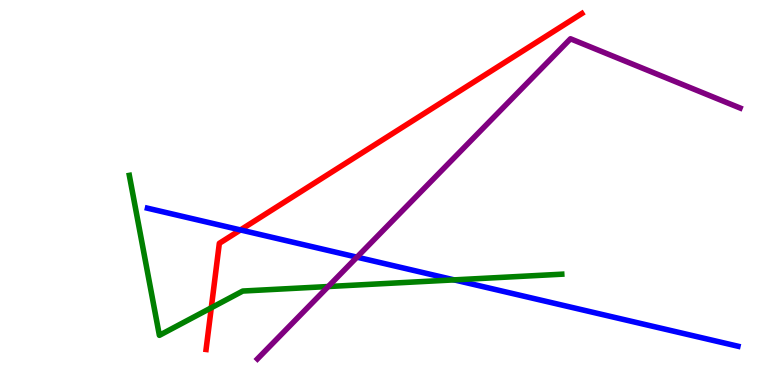[{'lines': ['blue', 'red'], 'intersections': [{'x': 3.1, 'y': 4.03}]}, {'lines': ['green', 'red'], 'intersections': [{'x': 2.73, 'y': 2.01}]}, {'lines': ['purple', 'red'], 'intersections': []}, {'lines': ['blue', 'green'], 'intersections': [{'x': 5.86, 'y': 2.73}]}, {'lines': ['blue', 'purple'], 'intersections': [{'x': 4.61, 'y': 3.32}]}, {'lines': ['green', 'purple'], 'intersections': [{'x': 4.24, 'y': 2.56}]}]